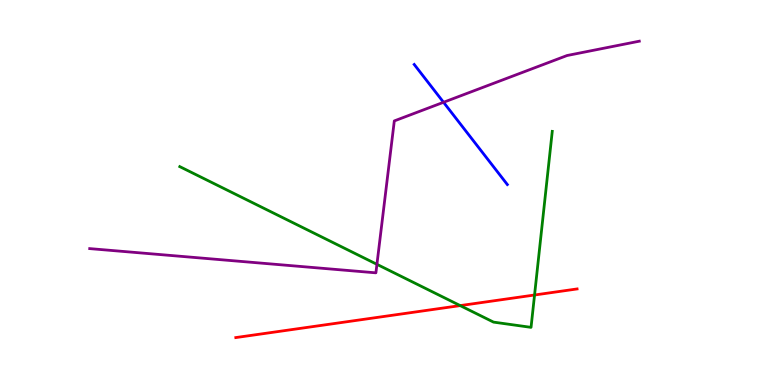[{'lines': ['blue', 'red'], 'intersections': []}, {'lines': ['green', 'red'], 'intersections': [{'x': 5.94, 'y': 2.06}, {'x': 6.9, 'y': 2.34}]}, {'lines': ['purple', 'red'], 'intersections': []}, {'lines': ['blue', 'green'], 'intersections': []}, {'lines': ['blue', 'purple'], 'intersections': [{'x': 5.72, 'y': 7.34}]}, {'lines': ['green', 'purple'], 'intersections': [{'x': 4.86, 'y': 3.13}]}]